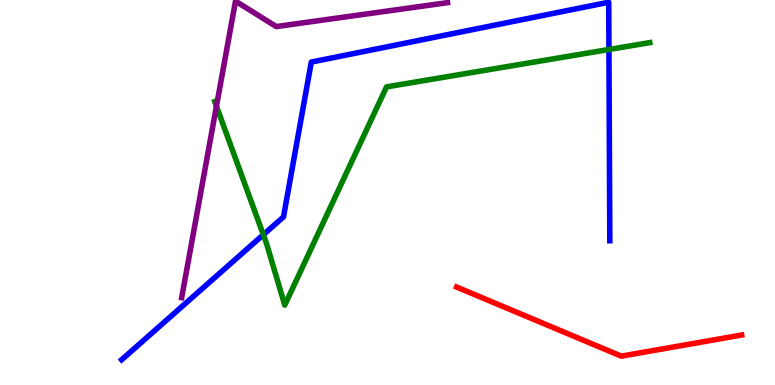[{'lines': ['blue', 'red'], 'intersections': []}, {'lines': ['green', 'red'], 'intersections': []}, {'lines': ['purple', 'red'], 'intersections': []}, {'lines': ['blue', 'green'], 'intersections': [{'x': 3.4, 'y': 3.9}, {'x': 7.86, 'y': 8.71}]}, {'lines': ['blue', 'purple'], 'intersections': []}, {'lines': ['green', 'purple'], 'intersections': [{'x': 2.79, 'y': 7.24}]}]